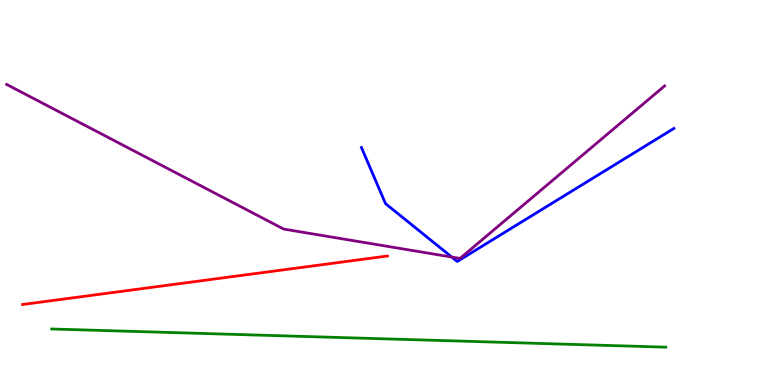[{'lines': ['blue', 'red'], 'intersections': []}, {'lines': ['green', 'red'], 'intersections': []}, {'lines': ['purple', 'red'], 'intersections': []}, {'lines': ['blue', 'green'], 'intersections': []}, {'lines': ['blue', 'purple'], 'intersections': [{'x': 5.83, 'y': 3.32}]}, {'lines': ['green', 'purple'], 'intersections': []}]